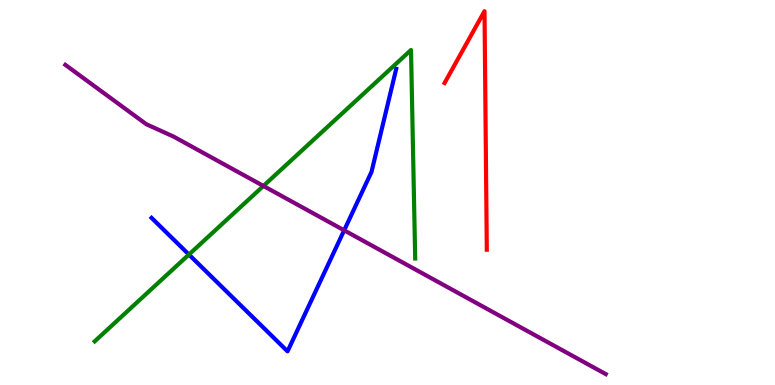[{'lines': ['blue', 'red'], 'intersections': []}, {'lines': ['green', 'red'], 'intersections': []}, {'lines': ['purple', 'red'], 'intersections': []}, {'lines': ['blue', 'green'], 'intersections': [{'x': 2.44, 'y': 3.39}]}, {'lines': ['blue', 'purple'], 'intersections': [{'x': 4.44, 'y': 4.02}]}, {'lines': ['green', 'purple'], 'intersections': [{'x': 3.4, 'y': 5.17}]}]